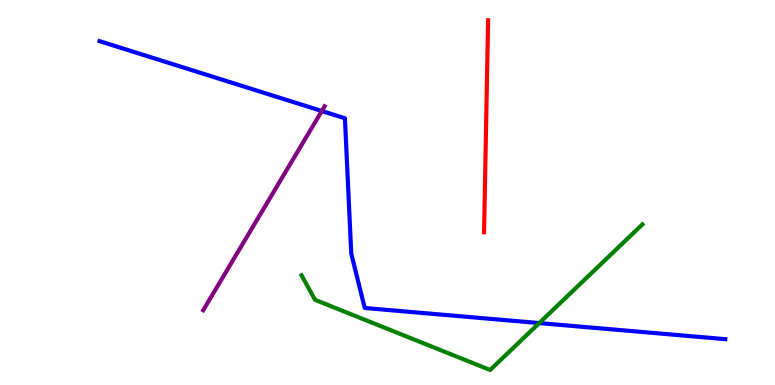[{'lines': ['blue', 'red'], 'intersections': []}, {'lines': ['green', 'red'], 'intersections': []}, {'lines': ['purple', 'red'], 'intersections': []}, {'lines': ['blue', 'green'], 'intersections': [{'x': 6.96, 'y': 1.61}]}, {'lines': ['blue', 'purple'], 'intersections': [{'x': 4.15, 'y': 7.12}]}, {'lines': ['green', 'purple'], 'intersections': []}]